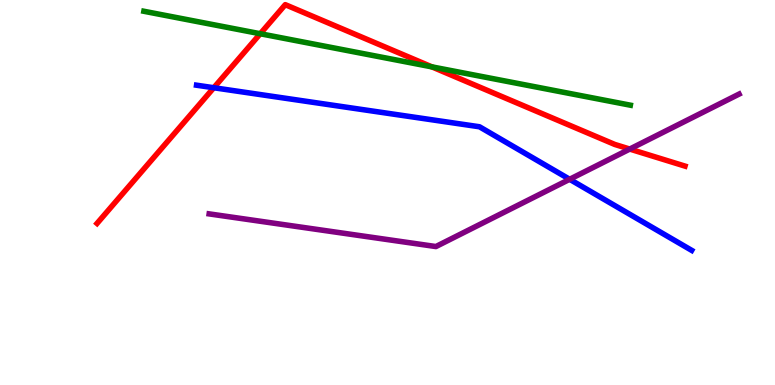[{'lines': ['blue', 'red'], 'intersections': [{'x': 2.76, 'y': 7.72}]}, {'lines': ['green', 'red'], 'intersections': [{'x': 3.36, 'y': 9.12}, {'x': 5.57, 'y': 8.26}]}, {'lines': ['purple', 'red'], 'intersections': [{'x': 8.13, 'y': 6.13}]}, {'lines': ['blue', 'green'], 'intersections': []}, {'lines': ['blue', 'purple'], 'intersections': [{'x': 7.35, 'y': 5.34}]}, {'lines': ['green', 'purple'], 'intersections': []}]